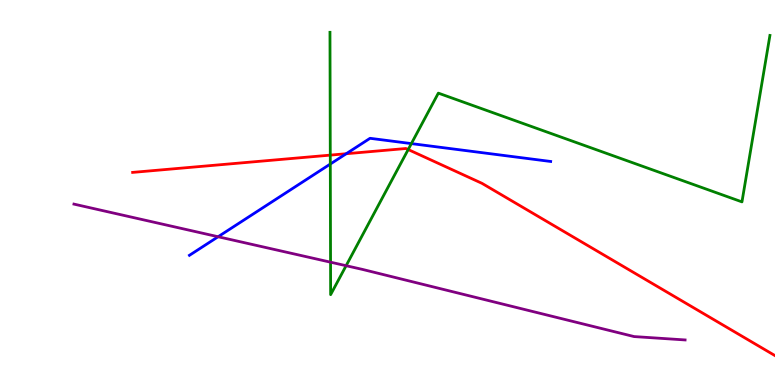[{'lines': ['blue', 'red'], 'intersections': [{'x': 4.47, 'y': 6.01}]}, {'lines': ['green', 'red'], 'intersections': [{'x': 4.26, 'y': 5.97}, {'x': 5.27, 'y': 6.12}]}, {'lines': ['purple', 'red'], 'intersections': []}, {'lines': ['blue', 'green'], 'intersections': [{'x': 4.26, 'y': 5.74}, {'x': 5.31, 'y': 6.27}]}, {'lines': ['blue', 'purple'], 'intersections': [{'x': 2.81, 'y': 3.85}]}, {'lines': ['green', 'purple'], 'intersections': [{'x': 4.27, 'y': 3.19}, {'x': 4.47, 'y': 3.1}]}]